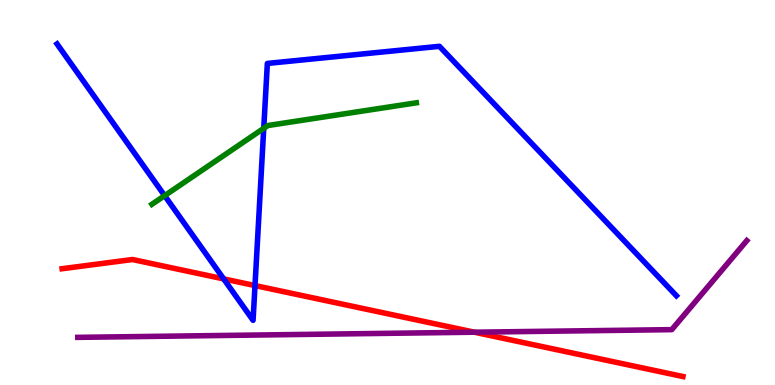[{'lines': ['blue', 'red'], 'intersections': [{'x': 2.89, 'y': 2.76}, {'x': 3.29, 'y': 2.58}]}, {'lines': ['green', 'red'], 'intersections': []}, {'lines': ['purple', 'red'], 'intersections': [{'x': 6.12, 'y': 1.37}]}, {'lines': ['blue', 'green'], 'intersections': [{'x': 2.12, 'y': 4.92}, {'x': 3.4, 'y': 6.67}]}, {'lines': ['blue', 'purple'], 'intersections': []}, {'lines': ['green', 'purple'], 'intersections': []}]